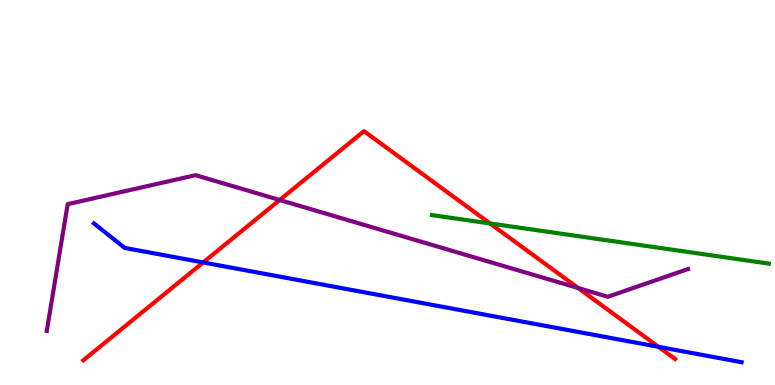[{'lines': ['blue', 'red'], 'intersections': [{'x': 2.62, 'y': 3.18}, {'x': 8.5, 'y': 0.992}]}, {'lines': ['green', 'red'], 'intersections': [{'x': 6.32, 'y': 4.2}]}, {'lines': ['purple', 'red'], 'intersections': [{'x': 3.61, 'y': 4.81}, {'x': 7.46, 'y': 2.52}]}, {'lines': ['blue', 'green'], 'intersections': []}, {'lines': ['blue', 'purple'], 'intersections': []}, {'lines': ['green', 'purple'], 'intersections': []}]